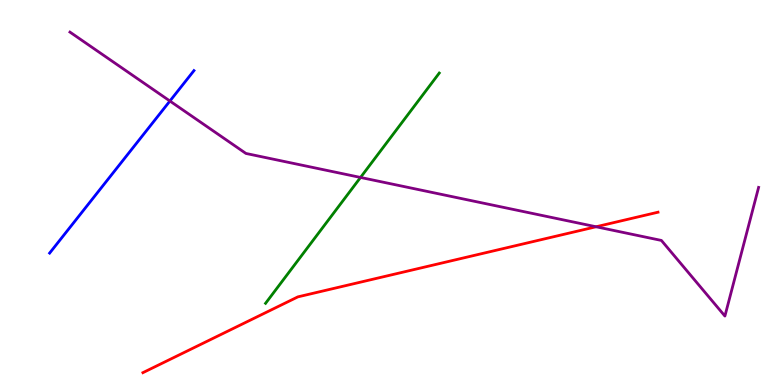[{'lines': ['blue', 'red'], 'intersections': []}, {'lines': ['green', 'red'], 'intersections': []}, {'lines': ['purple', 'red'], 'intersections': [{'x': 7.69, 'y': 4.11}]}, {'lines': ['blue', 'green'], 'intersections': []}, {'lines': ['blue', 'purple'], 'intersections': [{'x': 2.19, 'y': 7.38}]}, {'lines': ['green', 'purple'], 'intersections': [{'x': 4.65, 'y': 5.39}]}]